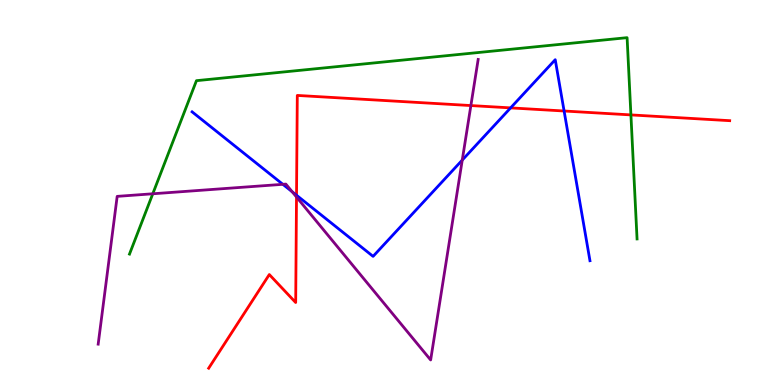[{'lines': ['blue', 'red'], 'intersections': [{'x': 3.83, 'y': 4.93}, {'x': 6.59, 'y': 7.2}, {'x': 7.28, 'y': 7.12}]}, {'lines': ['green', 'red'], 'intersections': [{'x': 8.14, 'y': 7.02}]}, {'lines': ['purple', 'red'], 'intersections': [{'x': 3.83, 'y': 4.88}, {'x': 6.08, 'y': 7.26}]}, {'lines': ['blue', 'green'], 'intersections': []}, {'lines': ['blue', 'purple'], 'intersections': [{'x': 3.65, 'y': 5.21}, {'x': 3.77, 'y': 5.02}, {'x': 5.96, 'y': 5.84}]}, {'lines': ['green', 'purple'], 'intersections': [{'x': 1.97, 'y': 4.97}]}]